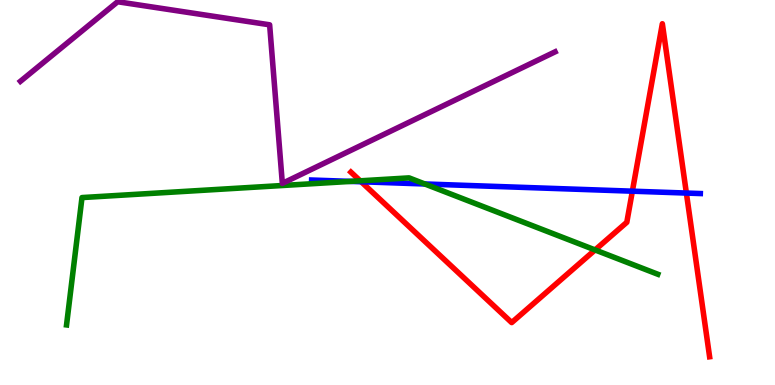[{'lines': ['blue', 'red'], 'intersections': [{'x': 4.66, 'y': 5.28}, {'x': 8.16, 'y': 5.03}, {'x': 8.86, 'y': 4.99}]}, {'lines': ['green', 'red'], 'intersections': [{'x': 4.65, 'y': 5.3}, {'x': 7.68, 'y': 3.51}]}, {'lines': ['purple', 'red'], 'intersections': []}, {'lines': ['blue', 'green'], 'intersections': [{'x': 4.53, 'y': 5.29}, {'x': 5.48, 'y': 5.22}]}, {'lines': ['blue', 'purple'], 'intersections': []}, {'lines': ['green', 'purple'], 'intersections': []}]